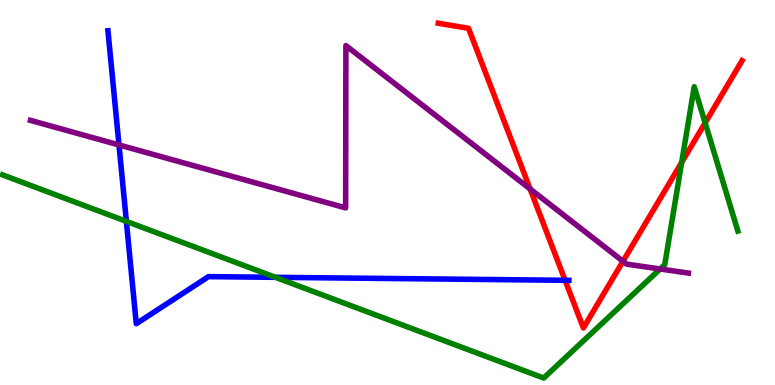[{'lines': ['blue', 'red'], 'intersections': [{'x': 7.29, 'y': 2.72}]}, {'lines': ['green', 'red'], 'intersections': [{'x': 8.8, 'y': 5.78}, {'x': 9.1, 'y': 6.81}]}, {'lines': ['purple', 'red'], 'intersections': [{'x': 6.84, 'y': 5.09}, {'x': 8.04, 'y': 3.21}]}, {'lines': ['blue', 'green'], 'intersections': [{'x': 1.63, 'y': 4.25}, {'x': 3.55, 'y': 2.8}]}, {'lines': ['blue', 'purple'], 'intersections': [{'x': 1.54, 'y': 6.23}]}, {'lines': ['green', 'purple'], 'intersections': [{'x': 8.52, 'y': 3.01}]}]